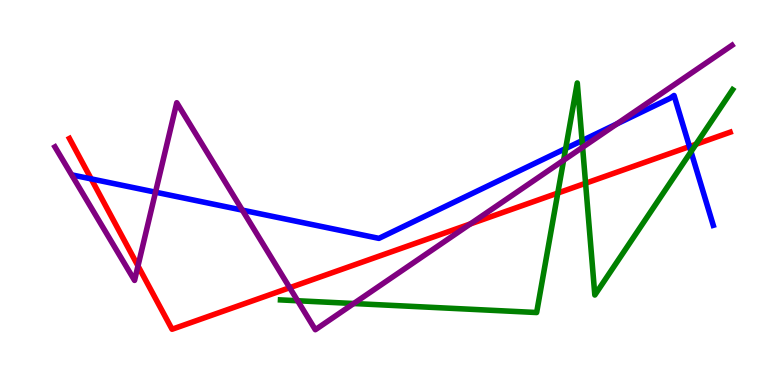[{'lines': ['blue', 'red'], 'intersections': [{'x': 1.18, 'y': 5.35}, {'x': 8.9, 'y': 6.19}]}, {'lines': ['green', 'red'], 'intersections': [{'x': 7.2, 'y': 4.99}, {'x': 7.56, 'y': 5.24}, {'x': 8.98, 'y': 6.25}]}, {'lines': ['purple', 'red'], 'intersections': [{'x': 1.78, 'y': 3.09}, {'x': 3.74, 'y': 2.53}, {'x': 6.07, 'y': 4.18}]}, {'lines': ['blue', 'green'], 'intersections': [{'x': 7.3, 'y': 6.14}, {'x': 7.51, 'y': 6.35}, {'x': 8.92, 'y': 6.06}]}, {'lines': ['blue', 'purple'], 'intersections': [{'x': 2.01, 'y': 5.01}, {'x': 3.13, 'y': 4.54}, {'x': 7.96, 'y': 6.78}]}, {'lines': ['green', 'purple'], 'intersections': [{'x': 3.84, 'y': 2.19}, {'x': 4.56, 'y': 2.12}, {'x': 7.27, 'y': 5.84}, {'x': 7.52, 'y': 6.17}]}]